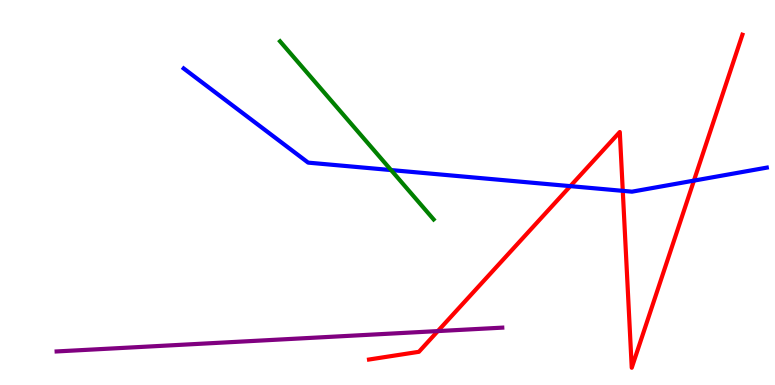[{'lines': ['blue', 'red'], 'intersections': [{'x': 7.36, 'y': 5.17}, {'x': 8.04, 'y': 5.04}, {'x': 8.95, 'y': 5.31}]}, {'lines': ['green', 'red'], 'intersections': []}, {'lines': ['purple', 'red'], 'intersections': [{'x': 5.65, 'y': 1.4}]}, {'lines': ['blue', 'green'], 'intersections': [{'x': 5.05, 'y': 5.58}]}, {'lines': ['blue', 'purple'], 'intersections': []}, {'lines': ['green', 'purple'], 'intersections': []}]